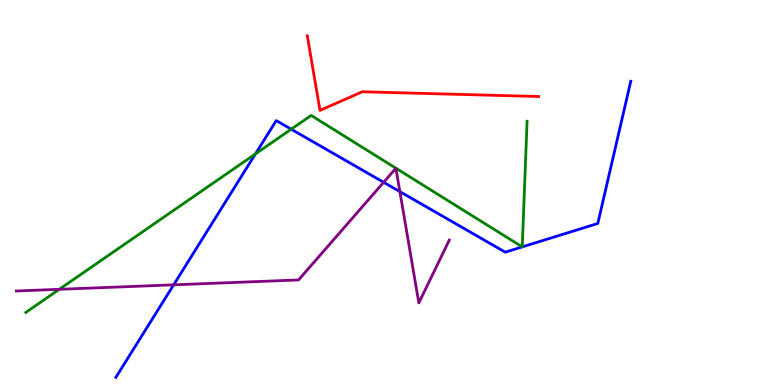[{'lines': ['blue', 'red'], 'intersections': []}, {'lines': ['green', 'red'], 'intersections': []}, {'lines': ['purple', 'red'], 'intersections': []}, {'lines': ['blue', 'green'], 'intersections': [{'x': 3.3, 'y': 6.0}, {'x': 3.76, 'y': 6.64}, {'x': 6.74, 'y': 3.59}, {'x': 6.74, 'y': 3.59}]}, {'lines': ['blue', 'purple'], 'intersections': [{'x': 2.24, 'y': 2.6}, {'x': 4.95, 'y': 5.26}, {'x': 5.16, 'y': 5.02}]}, {'lines': ['green', 'purple'], 'intersections': [{'x': 0.765, 'y': 2.49}]}]